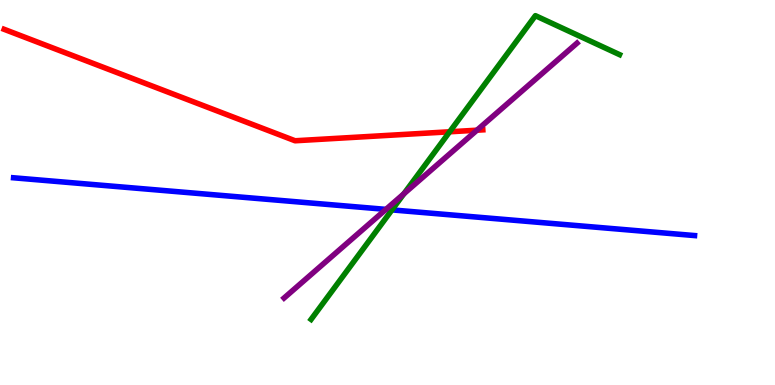[{'lines': ['blue', 'red'], 'intersections': []}, {'lines': ['green', 'red'], 'intersections': [{'x': 5.8, 'y': 6.58}]}, {'lines': ['purple', 'red'], 'intersections': [{'x': 6.15, 'y': 6.62}]}, {'lines': ['blue', 'green'], 'intersections': [{'x': 5.06, 'y': 4.55}]}, {'lines': ['blue', 'purple'], 'intersections': [{'x': 4.98, 'y': 4.56}]}, {'lines': ['green', 'purple'], 'intersections': [{'x': 5.21, 'y': 4.97}]}]